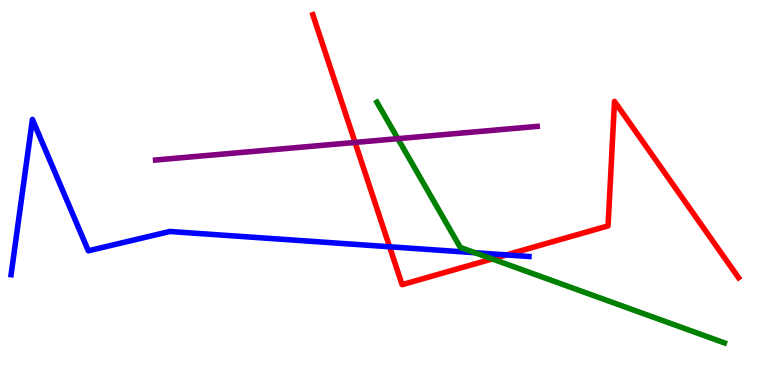[{'lines': ['blue', 'red'], 'intersections': [{'x': 5.03, 'y': 3.59}, {'x': 6.53, 'y': 3.38}]}, {'lines': ['green', 'red'], 'intersections': [{'x': 6.35, 'y': 3.27}]}, {'lines': ['purple', 'red'], 'intersections': [{'x': 4.58, 'y': 6.3}]}, {'lines': ['blue', 'green'], 'intersections': [{'x': 6.13, 'y': 3.44}]}, {'lines': ['blue', 'purple'], 'intersections': []}, {'lines': ['green', 'purple'], 'intersections': [{'x': 5.13, 'y': 6.4}]}]